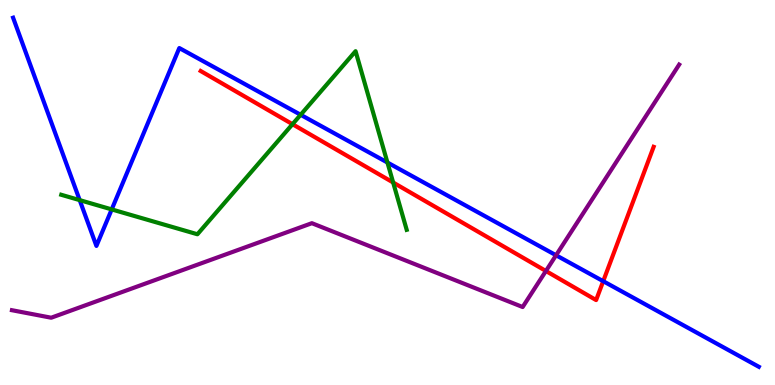[{'lines': ['blue', 'red'], 'intersections': [{'x': 7.78, 'y': 2.7}]}, {'lines': ['green', 'red'], 'intersections': [{'x': 3.77, 'y': 6.77}, {'x': 5.07, 'y': 5.26}]}, {'lines': ['purple', 'red'], 'intersections': [{'x': 7.04, 'y': 2.96}]}, {'lines': ['blue', 'green'], 'intersections': [{'x': 1.03, 'y': 4.8}, {'x': 1.44, 'y': 4.56}, {'x': 3.88, 'y': 7.02}, {'x': 5.0, 'y': 5.78}]}, {'lines': ['blue', 'purple'], 'intersections': [{'x': 7.18, 'y': 3.37}]}, {'lines': ['green', 'purple'], 'intersections': []}]